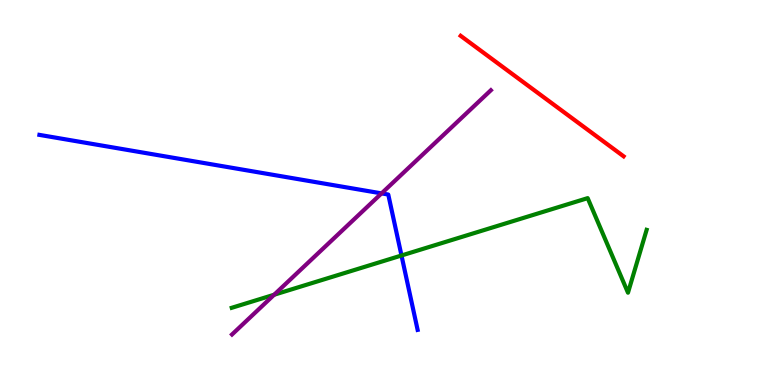[{'lines': ['blue', 'red'], 'intersections': []}, {'lines': ['green', 'red'], 'intersections': []}, {'lines': ['purple', 'red'], 'intersections': []}, {'lines': ['blue', 'green'], 'intersections': [{'x': 5.18, 'y': 3.36}]}, {'lines': ['blue', 'purple'], 'intersections': [{'x': 4.92, 'y': 4.98}]}, {'lines': ['green', 'purple'], 'intersections': [{'x': 3.54, 'y': 2.34}]}]